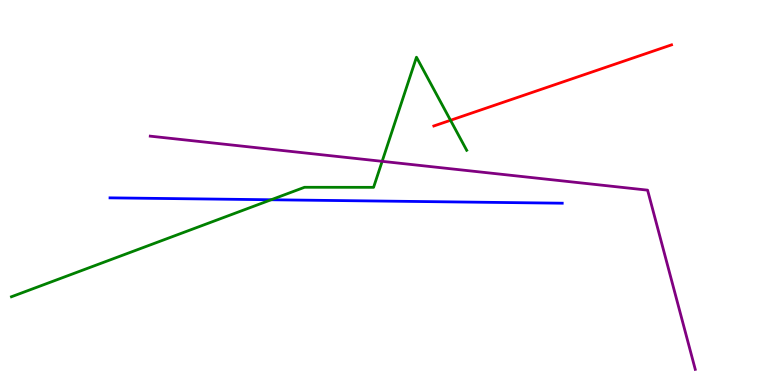[{'lines': ['blue', 'red'], 'intersections': []}, {'lines': ['green', 'red'], 'intersections': [{'x': 5.81, 'y': 6.88}]}, {'lines': ['purple', 'red'], 'intersections': []}, {'lines': ['blue', 'green'], 'intersections': [{'x': 3.5, 'y': 4.81}]}, {'lines': ['blue', 'purple'], 'intersections': []}, {'lines': ['green', 'purple'], 'intersections': [{'x': 4.93, 'y': 5.81}]}]